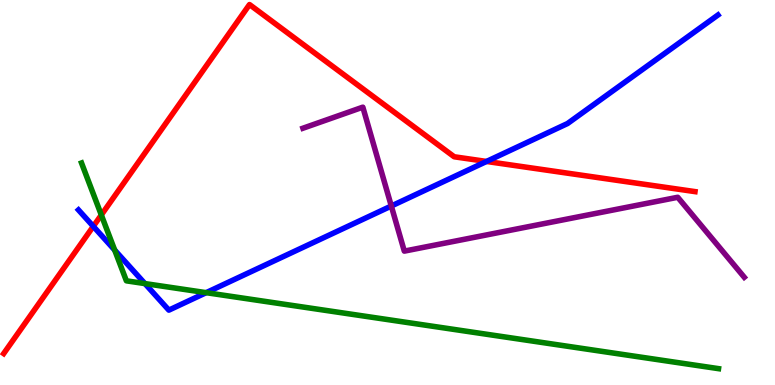[{'lines': ['blue', 'red'], 'intersections': [{'x': 1.2, 'y': 4.12}, {'x': 6.28, 'y': 5.81}]}, {'lines': ['green', 'red'], 'intersections': [{'x': 1.31, 'y': 4.42}]}, {'lines': ['purple', 'red'], 'intersections': []}, {'lines': ['blue', 'green'], 'intersections': [{'x': 1.48, 'y': 3.5}, {'x': 1.87, 'y': 2.63}, {'x': 2.66, 'y': 2.4}]}, {'lines': ['blue', 'purple'], 'intersections': [{'x': 5.05, 'y': 4.65}]}, {'lines': ['green', 'purple'], 'intersections': []}]